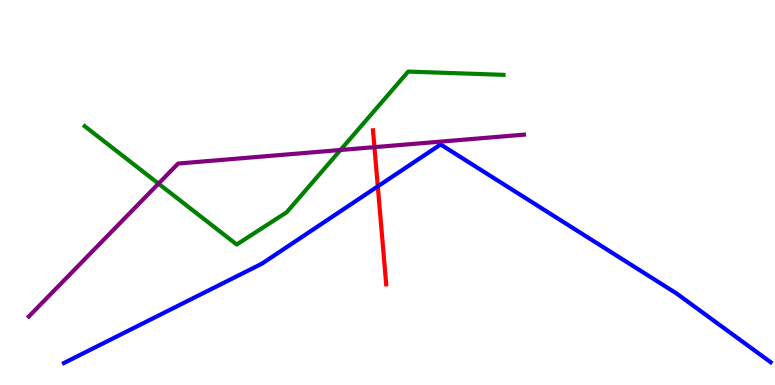[{'lines': ['blue', 'red'], 'intersections': [{'x': 4.87, 'y': 5.16}]}, {'lines': ['green', 'red'], 'intersections': []}, {'lines': ['purple', 'red'], 'intersections': [{'x': 4.83, 'y': 6.18}]}, {'lines': ['blue', 'green'], 'intersections': []}, {'lines': ['blue', 'purple'], 'intersections': []}, {'lines': ['green', 'purple'], 'intersections': [{'x': 2.05, 'y': 5.23}, {'x': 4.39, 'y': 6.1}]}]